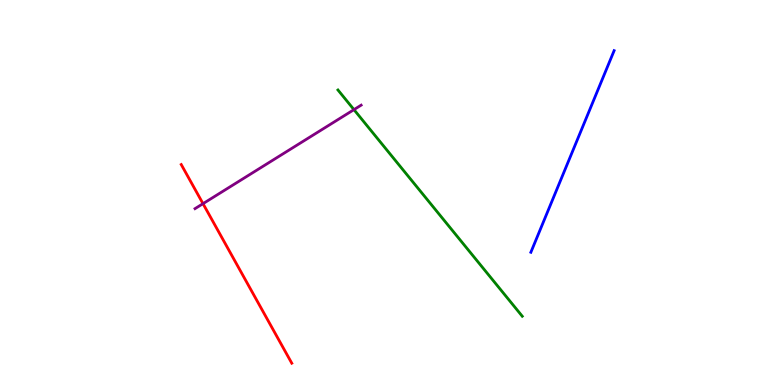[{'lines': ['blue', 'red'], 'intersections': []}, {'lines': ['green', 'red'], 'intersections': []}, {'lines': ['purple', 'red'], 'intersections': [{'x': 2.62, 'y': 4.71}]}, {'lines': ['blue', 'green'], 'intersections': []}, {'lines': ['blue', 'purple'], 'intersections': []}, {'lines': ['green', 'purple'], 'intersections': [{'x': 4.57, 'y': 7.15}]}]